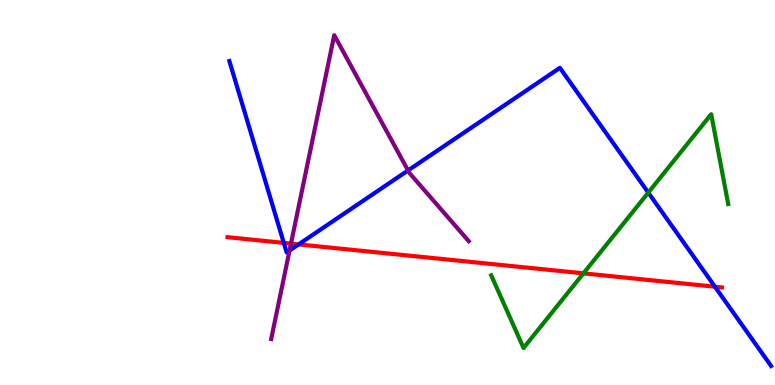[{'lines': ['blue', 'red'], 'intersections': [{'x': 3.66, 'y': 3.69}, {'x': 3.85, 'y': 3.65}, {'x': 9.23, 'y': 2.55}]}, {'lines': ['green', 'red'], 'intersections': [{'x': 7.53, 'y': 2.9}]}, {'lines': ['purple', 'red'], 'intersections': [{'x': 3.75, 'y': 3.67}]}, {'lines': ['blue', 'green'], 'intersections': [{'x': 8.36, 'y': 5.0}]}, {'lines': ['blue', 'purple'], 'intersections': [{'x': 3.74, 'y': 3.49}, {'x': 5.26, 'y': 5.57}]}, {'lines': ['green', 'purple'], 'intersections': []}]